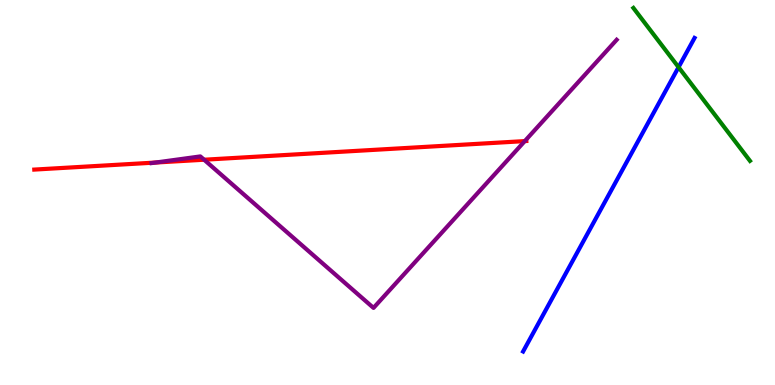[{'lines': ['blue', 'red'], 'intersections': []}, {'lines': ['green', 'red'], 'intersections': []}, {'lines': ['purple', 'red'], 'intersections': [{'x': 2.01, 'y': 5.78}, {'x': 2.63, 'y': 5.85}, {'x': 6.77, 'y': 6.34}]}, {'lines': ['blue', 'green'], 'intersections': [{'x': 8.76, 'y': 8.25}]}, {'lines': ['blue', 'purple'], 'intersections': []}, {'lines': ['green', 'purple'], 'intersections': []}]